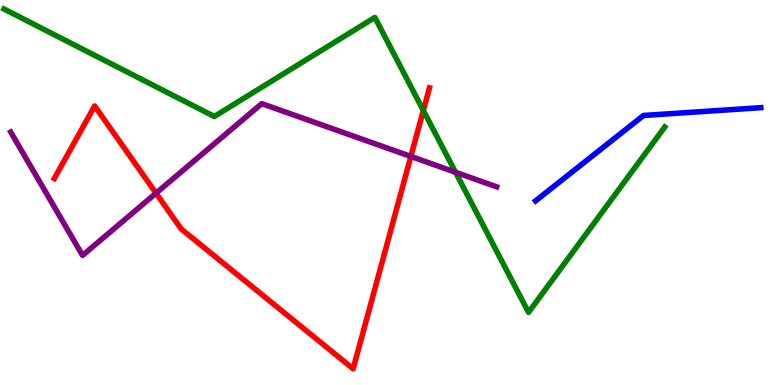[{'lines': ['blue', 'red'], 'intersections': []}, {'lines': ['green', 'red'], 'intersections': [{'x': 5.46, 'y': 7.13}]}, {'lines': ['purple', 'red'], 'intersections': [{'x': 2.01, 'y': 4.98}, {'x': 5.3, 'y': 5.94}]}, {'lines': ['blue', 'green'], 'intersections': []}, {'lines': ['blue', 'purple'], 'intersections': []}, {'lines': ['green', 'purple'], 'intersections': [{'x': 5.88, 'y': 5.53}]}]